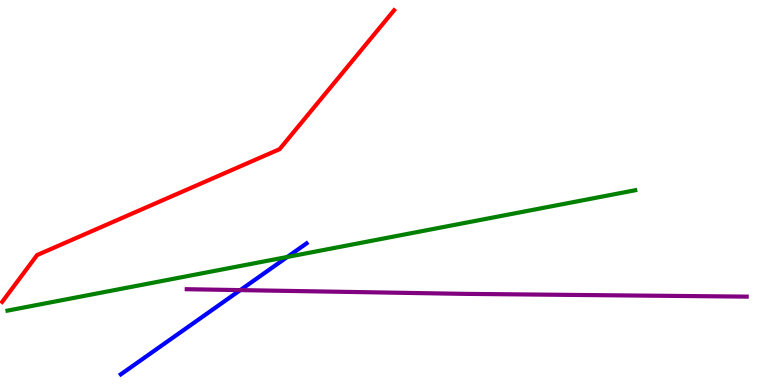[{'lines': ['blue', 'red'], 'intersections': []}, {'lines': ['green', 'red'], 'intersections': []}, {'lines': ['purple', 'red'], 'intersections': []}, {'lines': ['blue', 'green'], 'intersections': [{'x': 3.71, 'y': 3.33}]}, {'lines': ['blue', 'purple'], 'intersections': [{'x': 3.1, 'y': 2.46}]}, {'lines': ['green', 'purple'], 'intersections': []}]